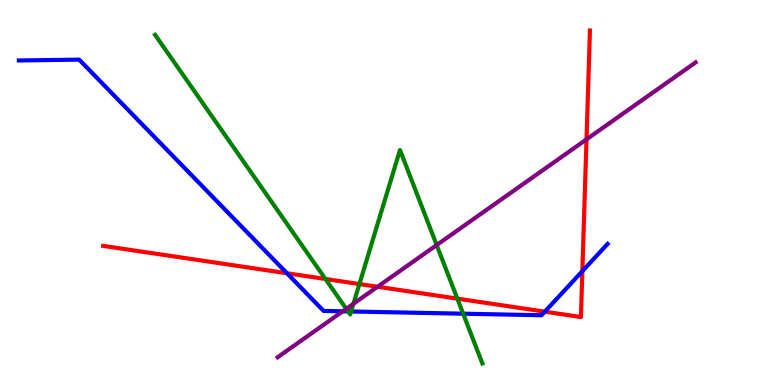[{'lines': ['blue', 'red'], 'intersections': [{'x': 3.7, 'y': 2.9}, {'x': 7.03, 'y': 1.9}, {'x': 7.51, 'y': 2.96}]}, {'lines': ['green', 'red'], 'intersections': [{'x': 4.2, 'y': 2.75}, {'x': 4.64, 'y': 2.62}, {'x': 5.9, 'y': 2.24}]}, {'lines': ['purple', 'red'], 'intersections': [{'x': 4.87, 'y': 2.55}, {'x': 7.57, 'y': 6.38}]}, {'lines': ['blue', 'green'], 'intersections': [{'x': 4.49, 'y': 1.91}, {'x': 4.53, 'y': 1.91}, {'x': 5.98, 'y': 1.85}]}, {'lines': ['blue', 'purple'], 'intersections': [{'x': 4.42, 'y': 1.91}]}, {'lines': ['green', 'purple'], 'intersections': [{'x': 4.47, 'y': 1.98}, {'x': 4.56, 'y': 2.11}, {'x': 5.63, 'y': 3.63}]}]